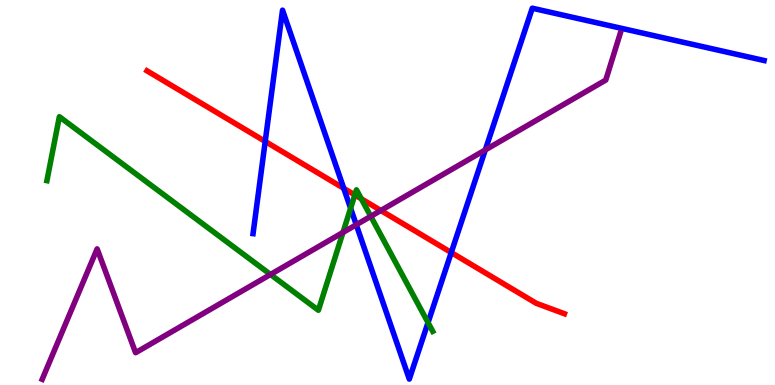[{'lines': ['blue', 'red'], 'intersections': [{'x': 3.42, 'y': 6.33}, {'x': 4.44, 'y': 5.11}, {'x': 5.82, 'y': 3.44}]}, {'lines': ['green', 'red'], 'intersections': [{'x': 4.58, 'y': 4.94}, {'x': 4.66, 'y': 4.84}]}, {'lines': ['purple', 'red'], 'intersections': [{'x': 4.91, 'y': 4.53}]}, {'lines': ['blue', 'green'], 'intersections': [{'x': 4.52, 'y': 4.59}, {'x': 5.52, 'y': 1.62}]}, {'lines': ['blue', 'purple'], 'intersections': [{'x': 4.6, 'y': 4.16}, {'x': 6.26, 'y': 6.11}]}, {'lines': ['green', 'purple'], 'intersections': [{'x': 3.49, 'y': 2.87}, {'x': 4.43, 'y': 3.96}, {'x': 4.78, 'y': 4.38}]}]